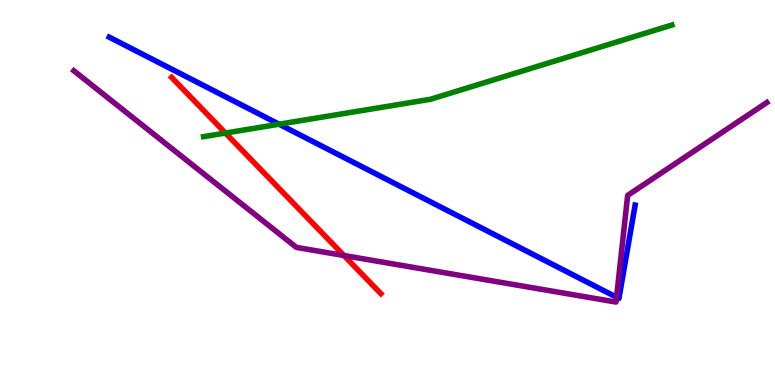[{'lines': ['blue', 'red'], 'intersections': []}, {'lines': ['green', 'red'], 'intersections': [{'x': 2.91, 'y': 6.54}]}, {'lines': ['purple', 'red'], 'intersections': [{'x': 4.44, 'y': 3.36}]}, {'lines': ['blue', 'green'], 'intersections': [{'x': 3.6, 'y': 6.77}]}, {'lines': ['blue', 'purple'], 'intersections': [{'x': 7.96, 'y': 2.28}]}, {'lines': ['green', 'purple'], 'intersections': []}]